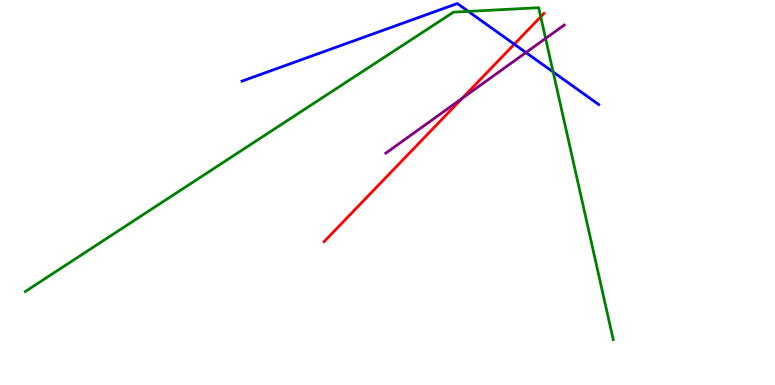[{'lines': ['blue', 'red'], 'intersections': [{'x': 6.64, 'y': 8.85}]}, {'lines': ['green', 'red'], 'intersections': [{'x': 6.98, 'y': 9.56}]}, {'lines': ['purple', 'red'], 'intersections': [{'x': 5.96, 'y': 7.45}]}, {'lines': ['blue', 'green'], 'intersections': [{'x': 6.04, 'y': 9.7}, {'x': 7.14, 'y': 8.13}]}, {'lines': ['blue', 'purple'], 'intersections': [{'x': 6.79, 'y': 8.64}]}, {'lines': ['green', 'purple'], 'intersections': [{'x': 7.04, 'y': 9.0}]}]